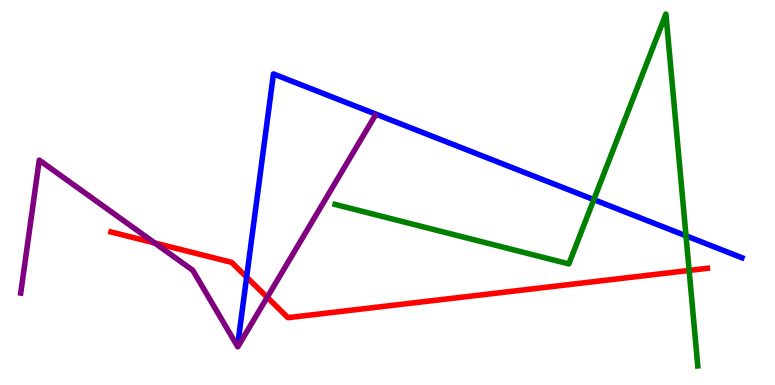[{'lines': ['blue', 'red'], 'intersections': [{'x': 3.18, 'y': 2.8}]}, {'lines': ['green', 'red'], 'intersections': [{'x': 8.89, 'y': 2.98}]}, {'lines': ['purple', 'red'], 'intersections': [{'x': 2.0, 'y': 3.69}, {'x': 3.45, 'y': 2.28}]}, {'lines': ['blue', 'green'], 'intersections': [{'x': 7.66, 'y': 4.81}, {'x': 8.85, 'y': 3.88}]}, {'lines': ['blue', 'purple'], 'intersections': []}, {'lines': ['green', 'purple'], 'intersections': []}]